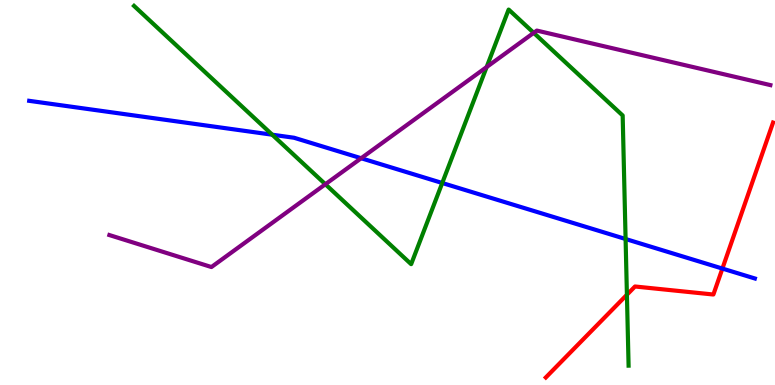[{'lines': ['blue', 'red'], 'intersections': [{'x': 9.32, 'y': 3.02}]}, {'lines': ['green', 'red'], 'intersections': [{'x': 8.09, 'y': 2.34}]}, {'lines': ['purple', 'red'], 'intersections': []}, {'lines': ['blue', 'green'], 'intersections': [{'x': 3.51, 'y': 6.5}, {'x': 5.71, 'y': 5.25}, {'x': 8.07, 'y': 3.79}]}, {'lines': ['blue', 'purple'], 'intersections': [{'x': 4.66, 'y': 5.89}]}, {'lines': ['green', 'purple'], 'intersections': [{'x': 4.2, 'y': 5.21}, {'x': 6.28, 'y': 8.26}, {'x': 6.89, 'y': 9.15}]}]